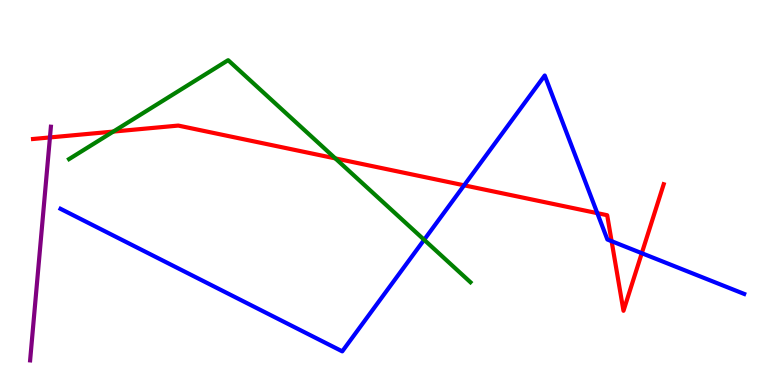[{'lines': ['blue', 'red'], 'intersections': [{'x': 5.99, 'y': 5.19}, {'x': 7.71, 'y': 4.46}, {'x': 7.89, 'y': 3.74}, {'x': 8.28, 'y': 3.42}]}, {'lines': ['green', 'red'], 'intersections': [{'x': 1.46, 'y': 6.58}, {'x': 4.33, 'y': 5.89}]}, {'lines': ['purple', 'red'], 'intersections': [{'x': 0.644, 'y': 6.43}]}, {'lines': ['blue', 'green'], 'intersections': [{'x': 5.47, 'y': 3.77}]}, {'lines': ['blue', 'purple'], 'intersections': []}, {'lines': ['green', 'purple'], 'intersections': []}]